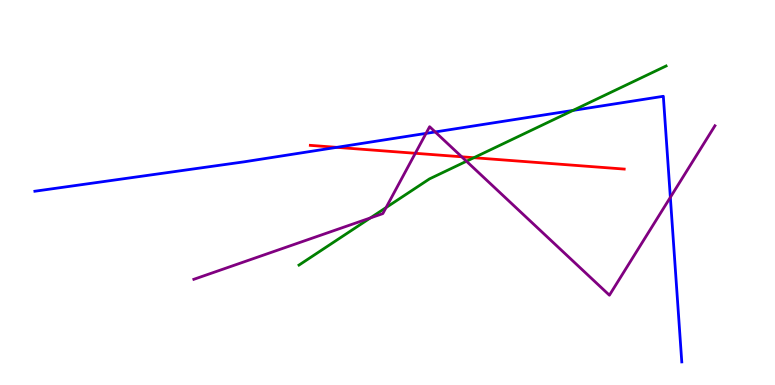[{'lines': ['blue', 'red'], 'intersections': [{'x': 4.34, 'y': 6.17}]}, {'lines': ['green', 'red'], 'intersections': [{'x': 6.11, 'y': 5.9}]}, {'lines': ['purple', 'red'], 'intersections': [{'x': 5.36, 'y': 6.02}, {'x': 5.96, 'y': 5.93}]}, {'lines': ['blue', 'green'], 'intersections': [{'x': 7.39, 'y': 7.13}]}, {'lines': ['blue', 'purple'], 'intersections': [{'x': 5.5, 'y': 6.54}, {'x': 5.62, 'y': 6.57}, {'x': 8.65, 'y': 4.87}]}, {'lines': ['green', 'purple'], 'intersections': [{'x': 4.78, 'y': 4.34}, {'x': 4.98, 'y': 4.61}, {'x': 6.02, 'y': 5.81}]}]